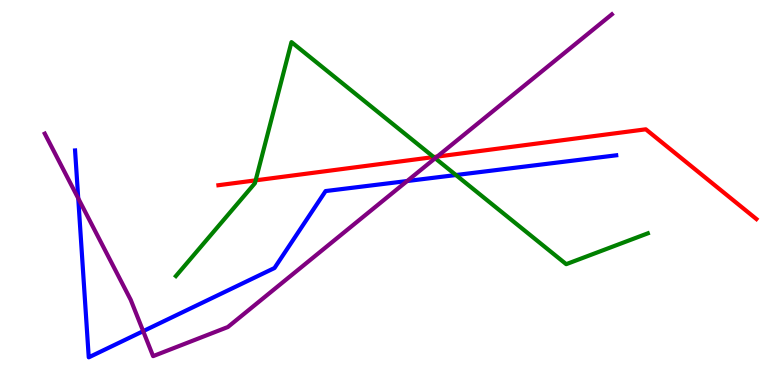[{'lines': ['blue', 'red'], 'intersections': []}, {'lines': ['green', 'red'], 'intersections': [{'x': 3.3, 'y': 5.32}, {'x': 5.6, 'y': 5.92}]}, {'lines': ['purple', 'red'], 'intersections': [{'x': 5.64, 'y': 5.93}]}, {'lines': ['blue', 'green'], 'intersections': [{'x': 5.88, 'y': 5.45}]}, {'lines': ['blue', 'purple'], 'intersections': [{'x': 1.01, 'y': 4.85}, {'x': 1.85, 'y': 1.4}, {'x': 5.25, 'y': 5.3}]}, {'lines': ['green', 'purple'], 'intersections': [{'x': 5.61, 'y': 5.89}]}]